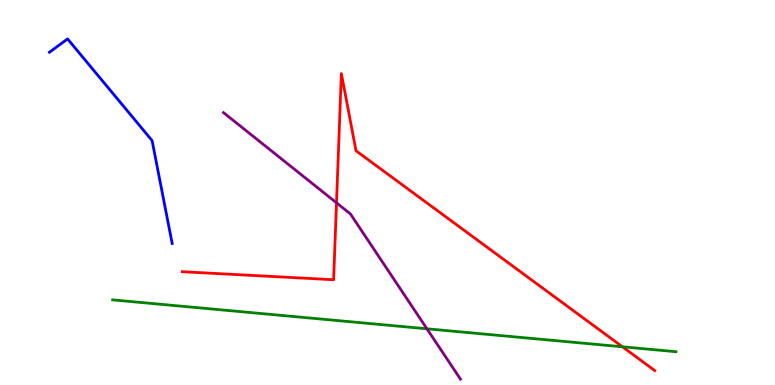[{'lines': ['blue', 'red'], 'intersections': []}, {'lines': ['green', 'red'], 'intersections': [{'x': 8.03, 'y': 0.993}]}, {'lines': ['purple', 'red'], 'intersections': [{'x': 4.34, 'y': 4.73}]}, {'lines': ['blue', 'green'], 'intersections': []}, {'lines': ['blue', 'purple'], 'intersections': []}, {'lines': ['green', 'purple'], 'intersections': [{'x': 5.51, 'y': 1.46}]}]